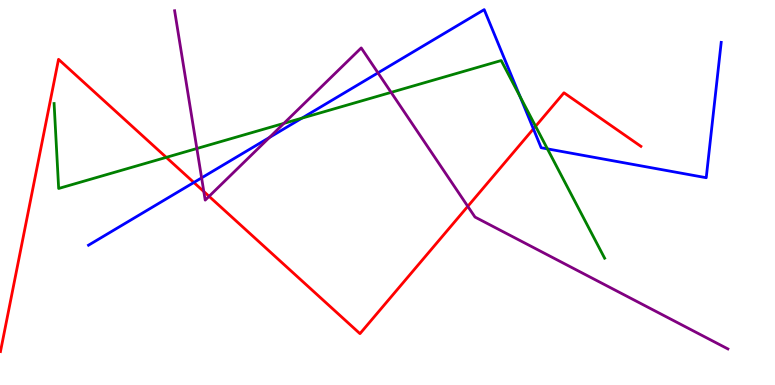[{'lines': ['blue', 'red'], 'intersections': [{'x': 2.5, 'y': 5.26}, {'x': 6.88, 'y': 6.65}]}, {'lines': ['green', 'red'], 'intersections': [{'x': 2.15, 'y': 5.91}, {'x': 6.91, 'y': 6.72}]}, {'lines': ['purple', 'red'], 'intersections': [{'x': 2.63, 'y': 5.03}, {'x': 2.7, 'y': 4.9}, {'x': 6.04, 'y': 4.64}]}, {'lines': ['blue', 'green'], 'intersections': [{'x': 3.9, 'y': 6.93}, {'x': 6.71, 'y': 7.49}, {'x': 7.06, 'y': 6.13}]}, {'lines': ['blue', 'purple'], 'intersections': [{'x': 2.6, 'y': 5.38}, {'x': 3.48, 'y': 6.43}, {'x': 4.88, 'y': 8.11}]}, {'lines': ['green', 'purple'], 'intersections': [{'x': 2.54, 'y': 6.14}, {'x': 3.66, 'y': 6.8}, {'x': 5.05, 'y': 7.6}]}]